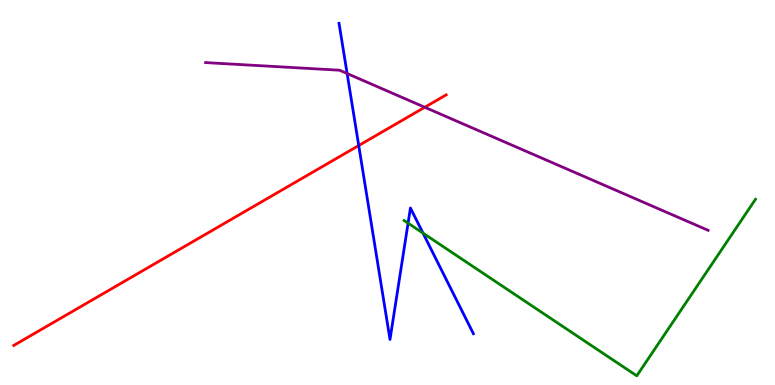[{'lines': ['blue', 'red'], 'intersections': [{'x': 4.63, 'y': 6.22}]}, {'lines': ['green', 'red'], 'intersections': []}, {'lines': ['purple', 'red'], 'intersections': [{'x': 5.48, 'y': 7.21}]}, {'lines': ['blue', 'green'], 'intersections': [{'x': 5.27, 'y': 4.2}, {'x': 5.46, 'y': 3.94}]}, {'lines': ['blue', 'purple'], 'intersections': [{'x': 4.48, 'y': 8.09}]}, {'lines': ['green', 'purple'], 'intersections': []}]